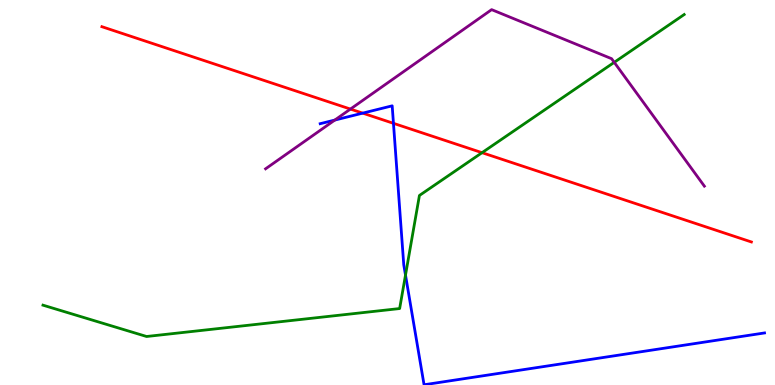[{'lines': ['blue', 'red'], 'intersections': [{'x': 4.68, 'y': 7.06}, {'x': 5.08, 'y': 6.8}]}, {'lines': ['green', 'red'], 'intersections': [{'x': 6.22, 'y': 6.03}]}, {'lines': ['purple', 'red'], 'intersections': [{'x': 4.52, 'y': 7.17}]}, {'lines': ['blue', 'green'], 'intersections': [{'x': 5.23, 'y': 2.86}]}, {'lines': ['blue', 'purple'], 'intersections': [{'x': 4.32, 'y': 6.88}]}, {'lines': ['green', 'purple'], 'intersections': [{'x': 7.93, 'y': 8.38}]}]